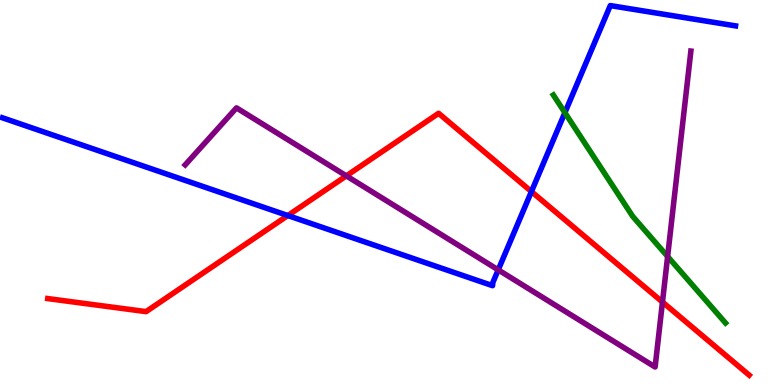[{'lines': ['blue', 'red'], 'intersections': [{'x': 3.71, 'y': 4.4}, {'x': 6.86, 'y': 5.02}]}, {'lines': ['green', 'red'], 'intersections': []}, {'lines': ['purple', 'red'], 'intersections': [{'x': 4.47, 'y': 5.43}, {'x': 8.55, 'y': 2.15}]}, {'lines': ['blue', 'green'], 'intersections': [{'x': 7.29, 'y': 7.07}]}, {'lines': ['blue', 'purple'], 'intersections': [{'x': 6.43, 'y': 2.99}]}, {'lines': ['green', 'purple'], 'intersections': [{'x': 8.61, 'y': 3.34}]}]